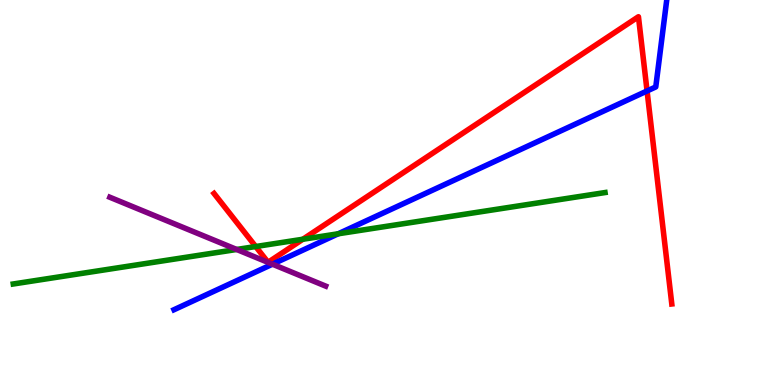[{'lines': ['blue', 'red'], 'intersections': [{'x': 8.35, 'y': 7.64}]}, {'lines': ['green', 'red'], 'intersections': [{'x': 3.3, 'y': 3.6}, {'x': 3.91, 'y': 3.79}]}, {'lines': ['purple', 'red'], 'intersections': []}, {'lines': ['blue', 'green'], 'intersections': [{'x': 4.36, 'y': 3.93}]}, {'lines': ['blue', 'purple'], 'intersections': [{'x': 3.52, 'y': 3.14}]}, {'lines': ['green', 'purple'], 'intersections': [{'x': 3.05, 'y': 3.52}]}]